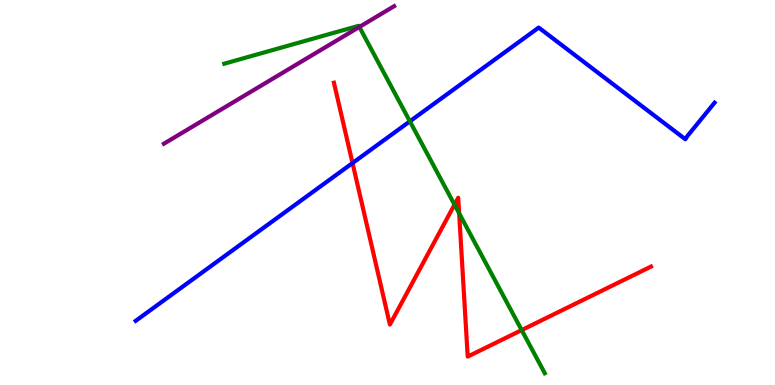[{'lines': ['blue', 'red'], 'intersections': [{'x': 4.55, 'y': 5.76}]}, {'lines': ['green', 'red'], 'intersections': [{'x': 5.86, 'y': 4.68}, {'x': 5.92, 'y': 4.46}, {'x': 6.73, 'y': 1.43}]}, {'lines': ['purple', 'red'], 'intersections': []}, {'lines': ['blue', 'green'], 'intersections': [{'x': 5.29, 'y': 6.85}]}, {'lines': ['blue', 'purple'], 'intersections': []}, {'lines': ['green', 'purple'], 'intersections': [{'x': 4.64, 'y': 9.3}]}]